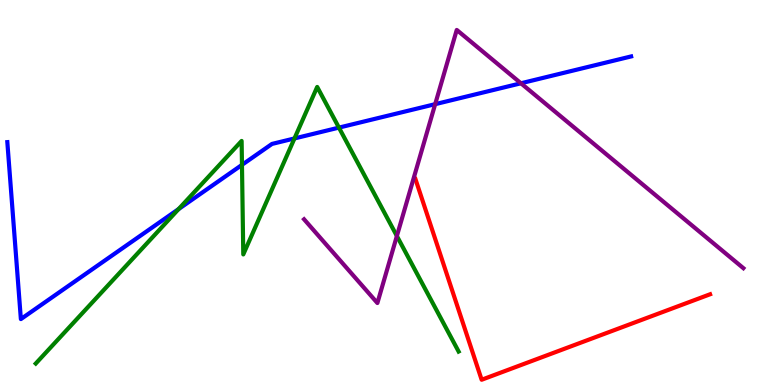[{'lines': ['blue', 'red'], 'intersections': []}, {'lines': ['green', 'red'], 'intersections': []}, {'lines': ['purple', 'red'], 'intersections': []}, {'lines': ['blue', 'green'], 'intersections': [{'x': 2.3, 'y': 4.57}, {'x': 3.12, 'y': 5.72}, {'x': 3.8, 'y': 6.4}, {'x': 4.37, 'y': 6.69}]}, {'lines': ['blue', 'purple'], 'intersections': [{'x': 5.62, 'y': 7.29}, {'x': 6.72, 'y': 7.84}]}, {'lines': ['green', 'purple'], 'intersections': [{'x': 5.12, 'y': 3.87}]}]